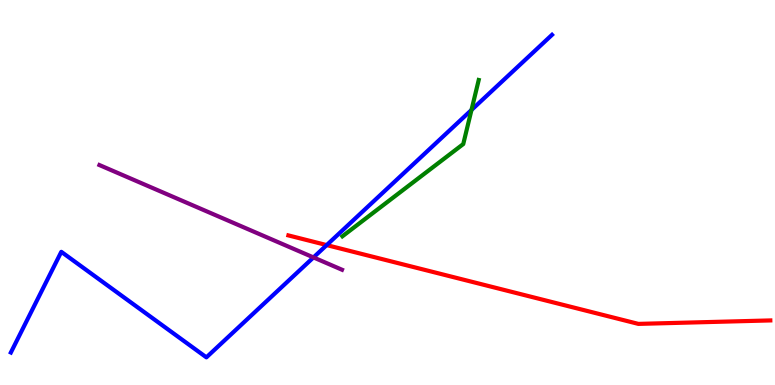[{'lines': ['blue', 'red'], 'intersections': [{'x': 4.22, 'y': 3.63}]}, {'lines': ['green', 'red'], 'intersections': []}, {'lines': ['purple', 'red'], 'intersections': []}, {'lines': ['blue', 'green'], 'intersections': [{'x': 6.08, 'y': 7.14}]}, {'lines': ['blue', 'purple'], 'intersections': [{'x': 4.04, 'y': 3.31}]}, {'lines': ['green', 'purple'], 'intersections': []}]